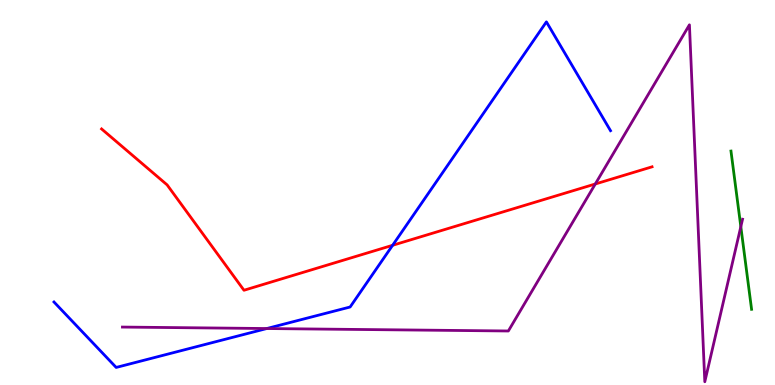[{'lines': ['blue', 'red'], 'intersections': [{'x': 5.07, 'y': 3.63}]}, {'lines': ['green', 'red'], 'intersections': []}, {'lines': ['purple', 'red'], 'intersections': [{'x': 7.68, 'y': 5.22}]}, {'lines': ['blue', 'green'], 'intersections': []}, {'lines': ['blue', 'purple'], 'intersections': [{'x': 3.44, 'y': 1.47}]}, {'lines': ['green', 'purple'], 'intersections': [{'x': 9.56, 'y': 4.11}]}]